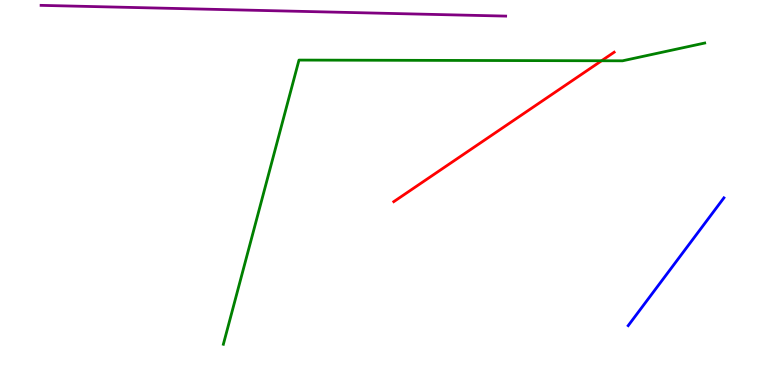[{'lines': ['blue', 'red'], 'intersections': []}, {'lines': ['green', 'red'], 'intersections': [{'x': 7.76, 'y': 8.42}]}, {'lines': ['purple', 'red'], 'intersections': []}, {'lines': ['blue', 'green'], 'intersections': []}, {'lines': ['blue', 'purple'], 'intersections': []}, {'lines': ['green', 'purple'], 'intersections': []}]